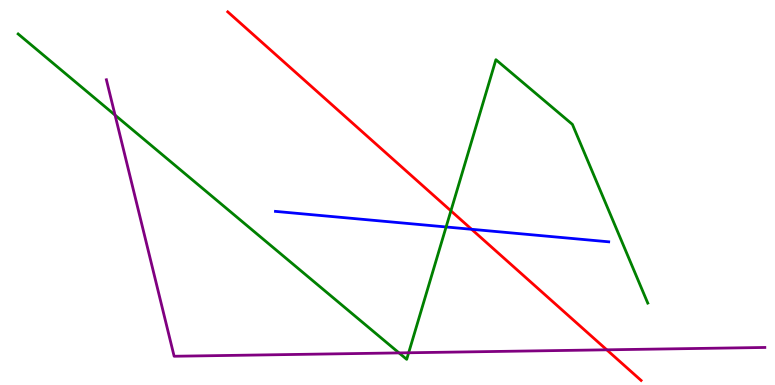[{'lines': ['blue', 'red'], 'intersections': [{'x': 6.09, 'y': 4.04}]}, {'lines': ['green', 'red'], 'intersections': [{'x': 5.82, 'y': 4.52}]}, {'lines': ['purple', 'red'], 'intersections': [{'x': 7.83, 'y': 0.914}]}, {'lines': ['blue', 'green'], 'intersections': [{'x': 5.76, 'y': 4.1}]}, {'lines': ['blue', 'purple'], 'intersections': []}, {'lines': ['green', 'purple'], 'intersections': [{'x': 1.48, 'y': 7.01}, {'x': 5.15, 'y': 0.834}, {'x': 5.27, 'y': 0.837}]}]